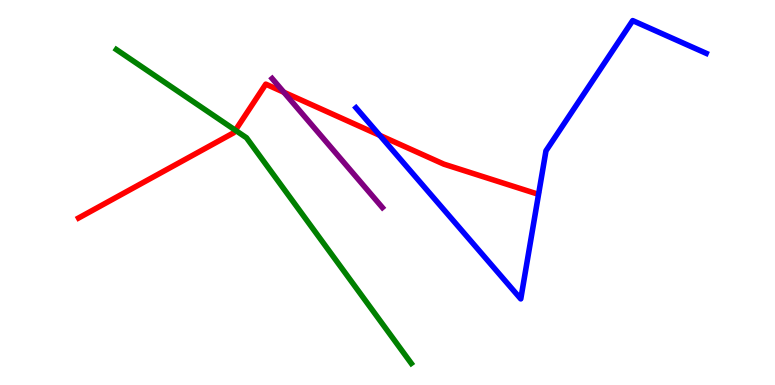[{'lines': ['blue', 'red'], 'intersections': [{'x': 4.9, 'y': 6.48}]}, {'lines': ['green', 'red'], 'intersections': [{'x': 3.04, 'y': 6.62}]}, {'lines': ['purple', 'red'], 'intersections': [{'x': 3.66, 'y': 7.6}]}, {'lines': ['blue', 'green'], 'intersections': []}, {'lines': ['blue', 'purple'], 'intersections': []}, {'lines': ['green', 'purple'], 'intersections': []}]